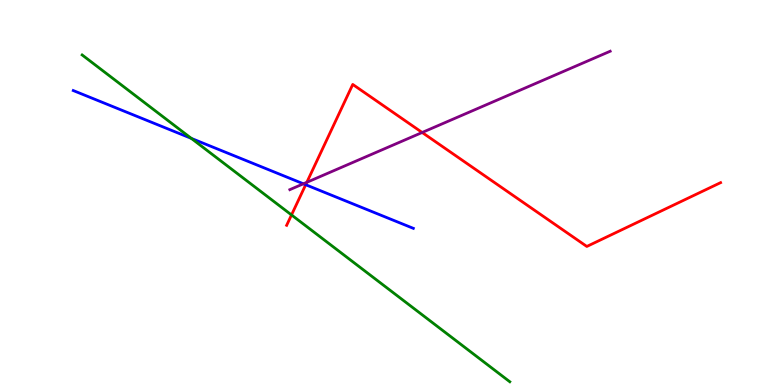[{'lines': ['blue', 'red'], 'intersections': [{'x': 3.94, 'y': 5.2}]}, {'lines': ['green', 'red'], 'intersections': [{'x': 3.76, 'y': 4.42}]}, {'lines': ['purple', 'red'], 'intersections': [{'x': 3.96, 'y': 5.26}, {'x': 5.45, 'y': 6.56}]}, {'lines': ['blue', 'green'], 'intersections': [{'x': 2.47, 'y': 6.41}]}, {'lines': ['blue', 'purple'], 'intersections': [{'x': 3.91, 'y': 5.23}]}, {'lines': ['green', 'purple'], 'intersections': []}]